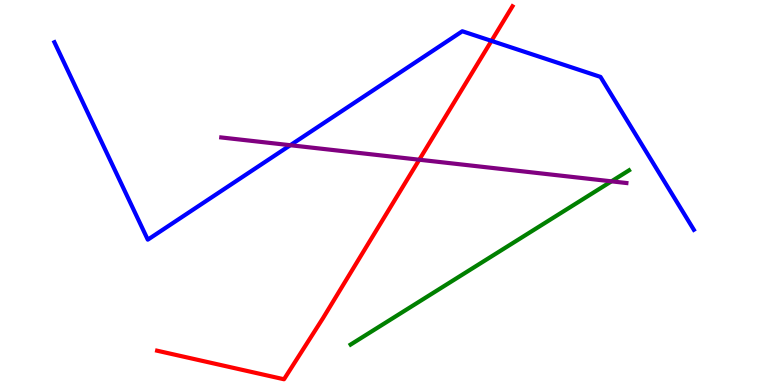[{'lines': ['blue', 'red'], 'intersections': [{'x': 6.34, 'y': 8.94}]}, {'lines': ['green', 'red'], 'intersections': []}, {'lines': ['purple', 'red'], 'intersections': [{'x': 5.41, 'y': 5.85}]}, {'lines': ['blue', 'green'], 'intersections': []}, {'lines': ['blue', 'purple'], 'intersections': [{'x': 3.75, 'y': 6.23}]}, {'lines': ['green', 'purple'], 'intersections': [{'x': 7.89, 'y': 5.29}]}]